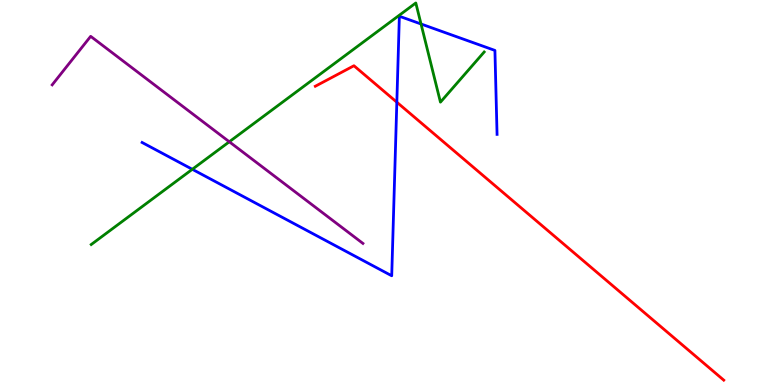[{'lines': ['blue', 'red'], 'intersections': [{'x': 5.12, 'y': 7.35}]}, {'lines': ['green', 'red'], 'intersections': []}, {'lines': ['purple', 'red'], 'intersections': []}, {'lines': ['blue', 'green'], 'intersections': [{'x': 2.48, 'y': 5.6}, {'x': 5.43, 'y': 9.38}]}, {'lines': ['blue', 'purple'], 'intersections': []}, {'lines': ['green', 'purple'], 'intersections': [{'x': 2.96, 'y': 6.32}]}]